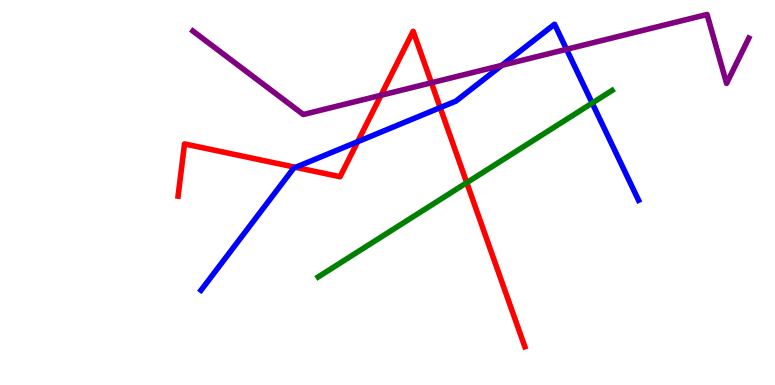[{'lines': ['blue', 'red'], 'intersections': [{'x': 3.81, 'y': 5.65}, {'x': 4.61, 'y': 6.32}, {'x': 5.68, 'y': 7.2}]}, {'lines': ['green', 'red'], 'intersections': [{'x': 6.02, 'y': 5.25}]}, {'lines': ['purple', 'red'], 'intersections': [{'x': 4.92, 'y': 7.53}, {'x': 5.57, 'y': 7.85}]}, {'lines': ['blue', 'green'], 'intersections': [{'x': 7.64, 'y': 7.32}]}, {'lines': ['blue', 'purple'], 'intersections': [{'x': 6.48, 'y': 8.3}, {'x': 7.31, 'y': 8.72}]}, {'lines': ['green', 'purple'], 'intersections': []}]